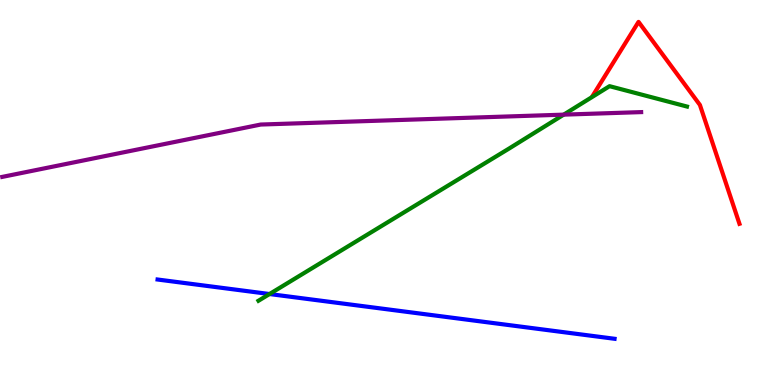[{'lines': ['blue', 'red'], 'intersections': []}, {'lines': ['green', 'red'], 'intersections': []}, {'lines': ['purple', 'red'], 'intersections': []}, {'lines': ['blue', 'green'], 'intersections': [{'x': 3.48, 'y': 2.36}]}, {'lines': ['blue', 'purple'], 'intersections': []}, {'lines': ['green', 'purple'], 'intersections': [{'x': 7.27, 'y': 7.02}]}]